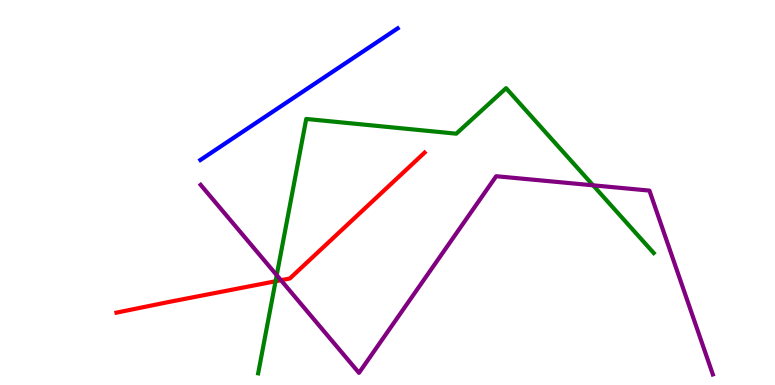[{'lines': ['blue', 'red'], 'intersections': []}, {'lines': ['green', 'red'], 'intersections': [{'x': 3.56, 'y': 2.69}]}, {'lines': ['purple', 'red'], 'intersections': [{'x': 3.63, 'y': 2.72}]}, {'lines': ['blue', 'green'], 'intersections': []}, {'lines': ['blue', 'purple'], 'intersections': []}, {'lines': ['green', 'purple'], 'intersections': [{'x': 3.57, 'y': 2.85}, {'x': 7.65, 'y': 5.19}]}]